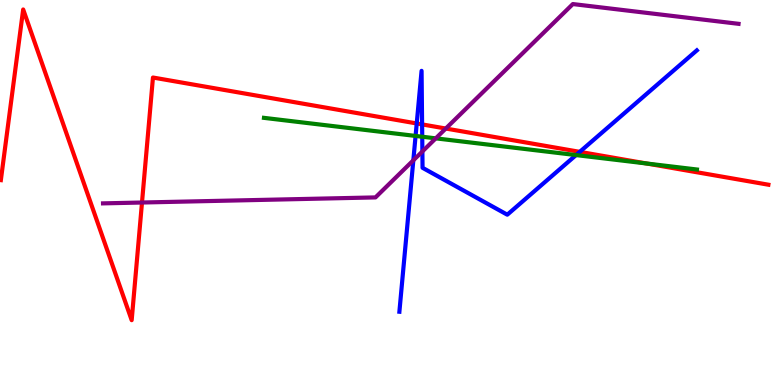[{'lines': ['blue', 'red'], 'intersections': [{'x': 5.38, 'y': 6.79}, {'x': 5.45, 'y': 6.77}, {'x': 7.48, 'y': 6.06}]}, {'lines': ['green', 'red'], 'intersections': [{'x': 8.34, 'y': 5.75}]}, {'lines': ['purple', 'red'], 'intersections': [{'x': 1.83, 'y': 4.74}, {'x': 5.75, 'y': 6.66}]}, {'lines': ['blue', 'green'], 'intersections': [{'x': 5.36, 'y': 6.47}, {'x': 5.45, 'y': 6.45}, {'x': 7.43, 'y': 5.97}]}, {'lines': ['blue', 'purple'], 'intersections': [{'x': 5.33, 'y': 5.84}, {'x': 5.45, 'y': 6.07}]}, {'lines': ['green', 'purple'], 'intersections': [{'x': 5.62, 'y': 6.41}]}]